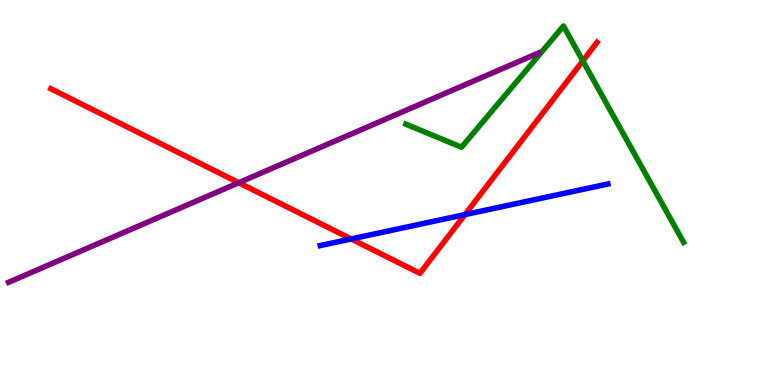[{'lines': ['blue', 'red'], 'intersections': [{'x': 4.53, 'y': 3.79}, {'x': 6.0, 'y': 4.43}]}, {'lines': ['green', 'red'], 'intersections': [{'x': 7.52, 'y': 8.42}]}, {'lines': ['purple', 'red'], 'intersections': [{'x': 3.08, 'y': 5.25}]}, {'lines': ['blue', 'green'], 'intersections': []}, {'lines': ['blue', 'purple'], 'intersections': []}, {'lines': ['green', 'purple'], 'intersections': []}]